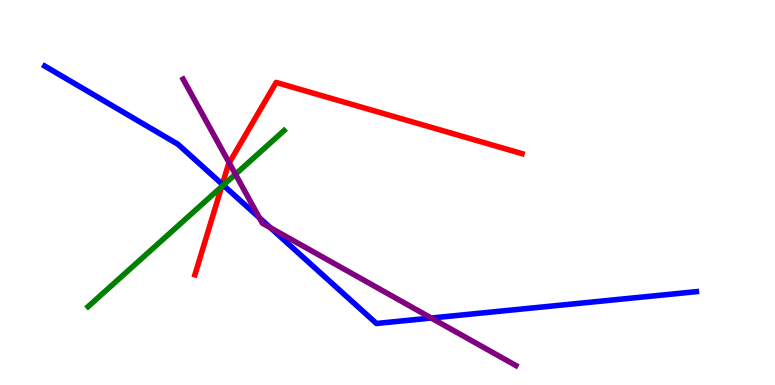[{'lines': ['blue', 'red'], 'intersections': [{'x': 2.87, 'y': 5.21}]}, {'lines': ['green', 'red'], 'intersections': [{'x': 2.86, 'y': 5.15}]}, {'lines': ['purple', 'red'], 'intersections': [{'x': 2.96, 'y': 5.77}]}, {'lines': ['blue', 'green'], 'intersections': [{'x': 2.88, 'y': 5.19}]}, {'lines': ['blue', 'purple'], 'intersections': [{'x': 3.35, 'y': 4.34}, {'x': 3.49, 'y': 4.08}, {'x': 5.56, 'y': 1.74}]}, {'lines': ['green', 'purple'], 'intersections': [{'x': 3.04, 'y': 5.47}]}]